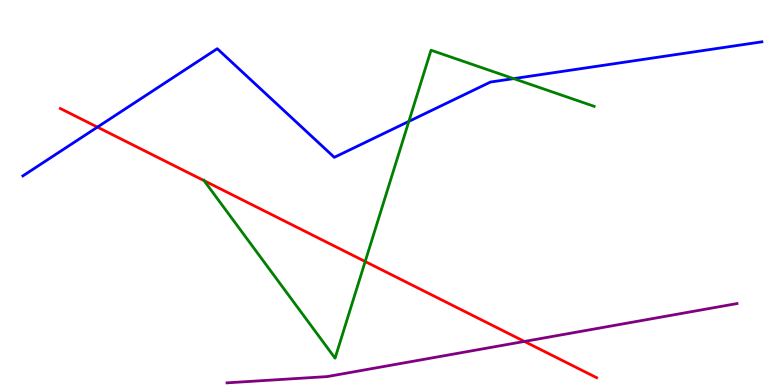[{'lines': ['blue', 'red'], 'intersections': [{'x': 1.26, 'y': 6.7}]}, {'lines': ['green', 'red'], 'intersections': [{'x': 2.63, 'y': 5.31}, {'x': 4.71, 'y': 3.21}]}, {'lines': ['purple', 'red'], 'intersections': [{'x': 6.77, 'y': 1.13}]}, {'lines': ['blue', 'green'], 'intersections': [{'x': 5.28, 'y': 6.85}, {'x': 6.63, 'y': 7.96}]}, {'lines': ['blue', 'purple'], 'intersections': []}, {'lines': ['green', 'purple'], 'intersections': []}]